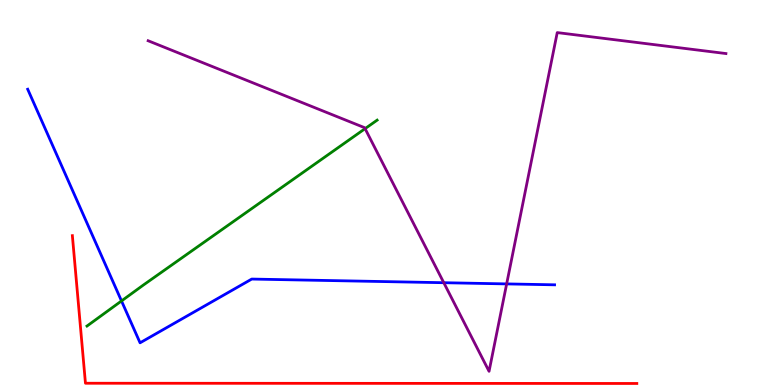[{'lines': ['blue', 'red'], 'intersections': []}, {'lines': ['green', 'red'], 'intersections': []}, {'lines': ['purple', 'red'], 'intersections': []}, {'lines': ['blue', 'green'], 'intersections': [{'x': 1.57, 'y': 2.18}]}, {'lines': ['blue', 'purple'], 'intersections': [{'x': 5.73, 'y': 2.66}, {'x': 6.54, 'y': 2.63}]}, {'lines': ['green', 'purple'], 'intersections': [{'x': 4.71, 'y': 6.66}]}]